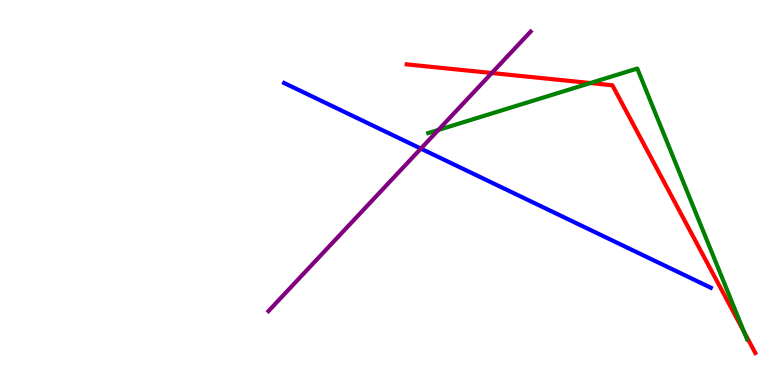[{'lines': ['blue', 'red'], 'intersections': []}, {'lines': ['green', 'red'], 'intersections': [{'x': 7.62, 'y': 7.84}, {'x': 9.6, 'y': 1.38}]}, {'lines': ['purple', 'red'], 'intersections': [{'x': 6.35, 'y': 8.1}]}, {'lines': ['blue', 'green'], 'intersections': []}, {'lines': ['blue', 'purple'], 'intersections': [{'x': 5.43, 'y': 6.14}]}, {'lines': ['green', 'purple'], 'intersections': [{'x': 5.66, 'y': 6.63}]}]